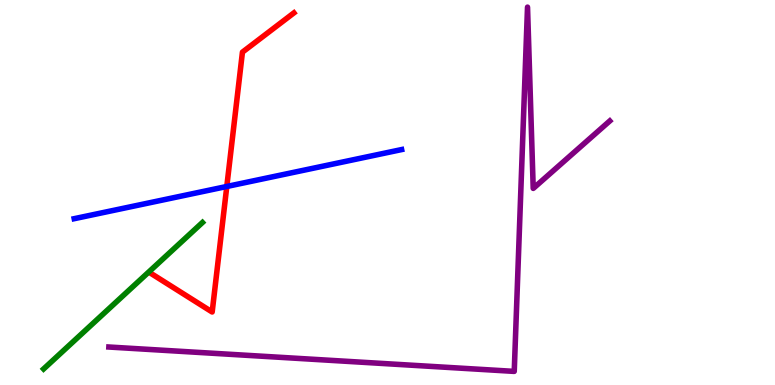[{'lines': ['blue', 'red'], 'intersections': [{'x': 2.93, 'y': 5.16}]}, {'lines': ['green', 'red'], 'intersections': []}, {'lines': ['purple', 'red'], 'intersections': []}, {'lines': ['blue', 'green'], 'intersections': []}, {'lines': ['blue', 'purple'], 'intersections': []}, {'lines': ['green', 'purple'], 'intersections': []}]